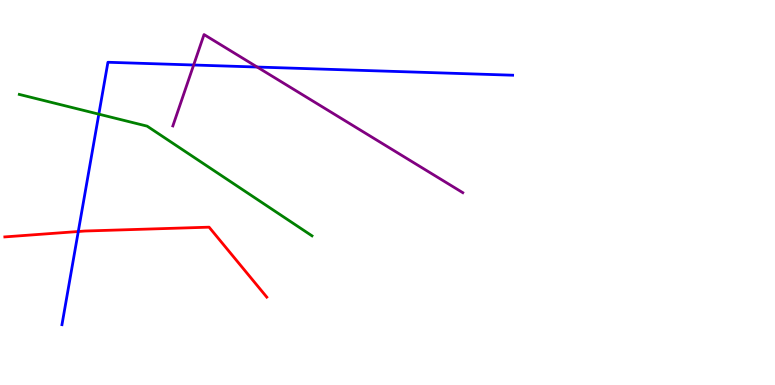[{'lines': ['blue', 'red'], 'intersections': [{'x': 1.01, 'y': 3.99}]}, {'lines': ['green', 'red'], 'intersections': []}, {'lines': ['purple', 'red'], 'intersections': []}, {'lines': ['blue', 'green'], 'intersections': [{'x': 1.28, 'y': 7.03}]}, {'lines': ['blue', 'purple'], 'intersections': [{'x': 2.5, 'y': 8.31}, {'x': 3.32, 'y': 8.26}]}, {'lines': ['green', 'purple'], 'intersections': []}]